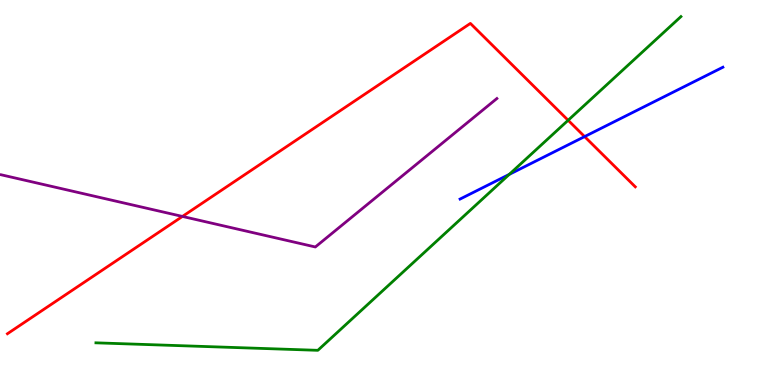[{'lines': ['blue', 'red'], 'intersections': [{'x': 7.54, 'y': 6.45}]}, {'lines': ['green', 'red'], 'intersections': [{'x': 7.33, 'y': 6.88}]}, {'lines': ['purple', 'red'], 'intersections': [{'x': 2.35, 'y': 4.38}]}, {'lines': ['blue', 'green'], 'intersections': [{'x': 6.57, 'y': 5.47}]}, {'lines': ['blue', 'purple'], 'intersections': []}, {'lines': ['green', 'purple'], 'intersections': []}]